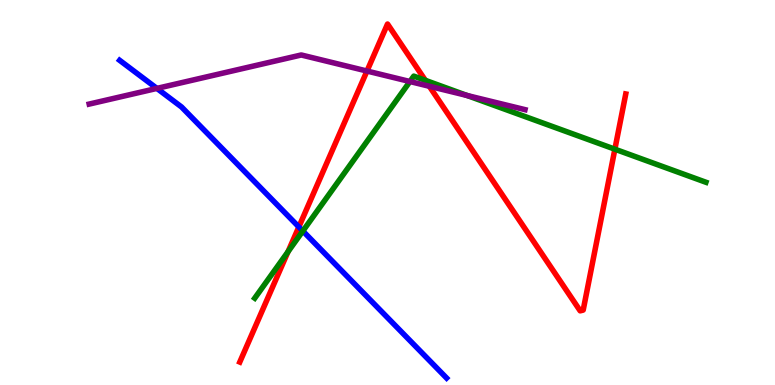[{'lines': ['blue', 'red'], 'intersections': [{'x': 3.86, 'y': 4.11}]}, {'lines': ['green', 'red'], 'intersections': [{'x': 3.72, 'y': 3.46}, {'x': 5.49, 'y': 7.91}, {'x': 7.93, 'y': 6.13}]}, {'lines': ['purple', 'red'], 'intersections': [{'x': 4.74, 'y': 8.15}, {'x': 5.54, 'y': 7.76}]}, {'lines': ['blue', 'green'], 'intersections': [{'x': 3.91, 'y': 4.0}]}, {'lines': ['blue', 'purple'], 'intersections': [{'x': 2.02, 'y': 7.7}]}, {'lines': ['green', 'purple'], 'intersections': [{'x': 5.29, 'y': 7.88}, {'x': 6.03, 'y': 7.52}]}]